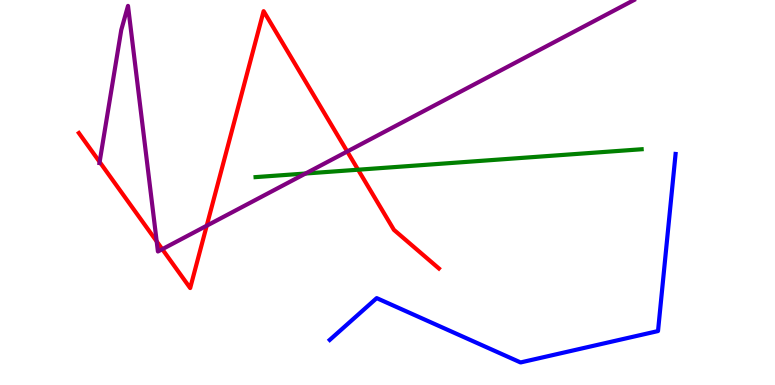[{'lines': ['blue', 'red'], 'intersections': []}, {'lines': ['green', 'red'], 'intersections': [{'x': 4.62, 'y': 5.59}]}, {'lines': ['purple', 'red'], 'intersections': [{'x': 1.29, 'y': 5.79}, {'x': 2.02, 'y': 3.73}, {'x': 2.09, 'y': 3.53}, {'x': 2.67, 'y': 4.14}, {'x': 4.48, 'y': 6.06}]}, {'lines': ['blue', 'green'], 'intersections': []}, {'lines': ['blue', 'purple'], 'intersections': []}, {'lines': ['green', 'purple'], 'intersections': [{'x': 3.94, 'y': 5.49}]}]